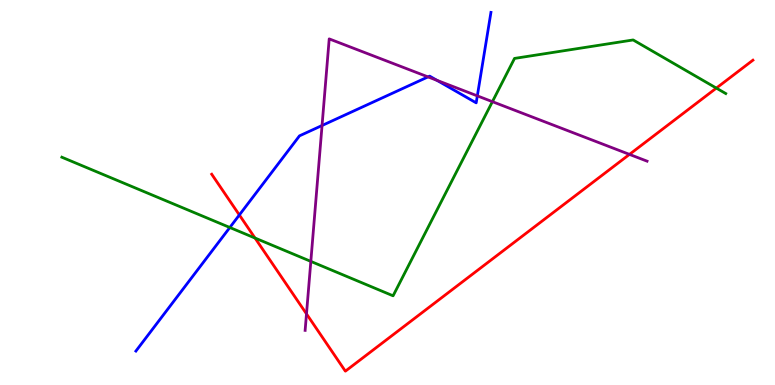[{'lines': ['blue', 'red'], 'intersections': [{'x': 3.09, 'y': 4.42}]}, {'lines': ['green', 'red'], 'intersections': [{'x': 3.29, 'y': 3.82}, {'x': 9.24, 'y': 7.71}]}, {'lines': ['purple', 'red'], 'intersections': [{'x': 3.95, 'y': 1.85}, {'x': 8.12, 'y': 5.99}]}, {'lines': ['blue', 'green'], 'intersections': [{'x': 2.97, 'y': 4.09}]}, {'lines': ['blue', 'purple'], 'intersections': [{'x': 4.16, 'y': 6.74}, {'x': 5.52, 'y': 8.0}, {'x': 5.64, 'y': 7.91}, {'x': 6.16, 'y': 7.51}]}, {'lines': ['green', 'purple'], 'intersections': [{'x': 4.01, 'y': 3.21}, {'x': 6.35, 'y': 7.36}]}]